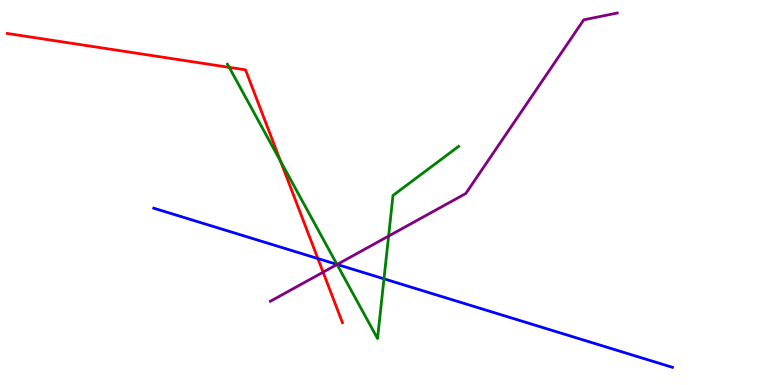[{'lines': ['blue', 'red'], 'intersections': [{'x': 4.1, 'y': 3.28}]}, {'lines': ['green', 'red'], 'intersections': [{'x': 2.96, 'y': 8.25}, {'x': 3.62, 'y': 5.81}]}, {'lines': ['purple', 'red'], 'intersections': [{'x': 4.17, 'y': 2.93}]}, {'lines': ['blue', 'green'], 'intersections': [{'x': 4.35, 'y': 3.13}, {'x': 4.95, 'y': 2.76}]}, {'lines': ['blue', 'purple'], 'intersections': [{'x': 4.35, 'y': 3.13}]}, {'lines': ['green', 'purple'], 'intersections': [{'x': 4.35, 'y': 3.13}, {'x': 5.01, 'y': 3.87}]}]